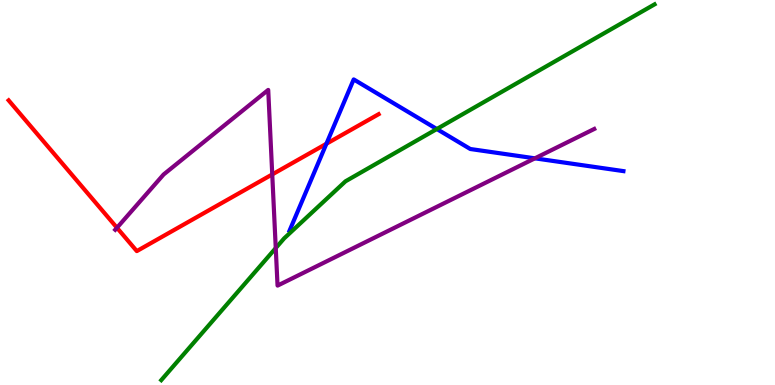[{'lines': ['blue', 'red'], 'intersections': [{'x': 4.21, 'y': 6.27}]}, {'lines': ['green', 'red'], 'intersections': []}, {'lines': ['purple', 'red'], 'intersections': [{'x': 1.51, 'y': 4.08}, {'x': 3.51, 'y': 5.47}]}, {'lines': ['blue', 'green'], 'intersections': [{'x': 5.64, 'y': 6.65}]}, {'lines': ['blue', 'purple'], 'intersections': [{'x': 6.9, 'y': 5.89}]}, {'lines': ['green', 'purple'], 'intersections': [{'x': 3.56, 'y': 3.56}]}]